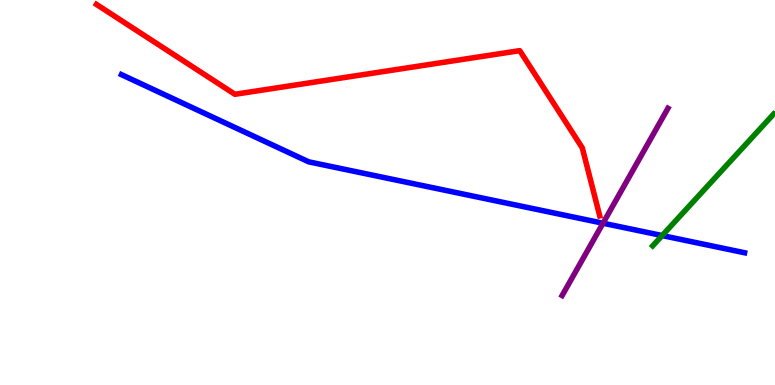[{'lines': ['blue', 'red'], 'intersections': []}, {'lines': ['green', 'red'], 'intersections': []}, {'lines': ['purple', 'red'], 'intersections': []}, {'lines': ['blue', 'green'], 'intersections': [{'x': 8.54, 'y': 3.88}]}, {'lines': ['blue', 'purple'], 'intersections': [{'x': 7.78, 'y': 4.2}]}, {'lines': ['green', 'purple'], 'intersections': []}]